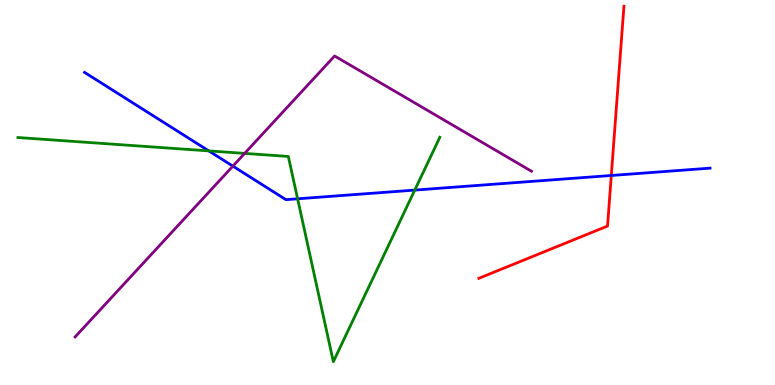[{'lines': ['blue', 'red'], 'intersections': [{'x': 7.89, 'y': 5.44}]}, {'lines': ['green', 'red'], 'intersections': []}, {'lines': ['purple', 'red'], 'intersections': []}, {'lines': ['blue', 'green'], 'intersections': [{'x': 2.69, 'y': 6.08}, {'x': 3.84, 'y': 4.84}, {'x': 5.35, 'y': 5.06}]}, {'lines': ['blue', 'purple'], 'intersections': [{'x': 3.0, 'y': 5.69}]}, {'lines': ['green', 'purple'], 'intersections': [{'x': 3.16, 'y': 6.02}]}]